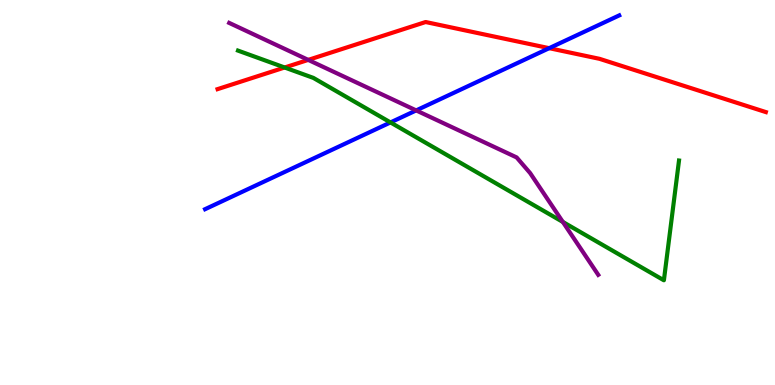[{'lines': ['blue', 'red'], 'intersections': [{'x': 7.09, 'y': 8.75}]}, {'lines': ['green', 'red'], 'intersections': [{'x': 3.67, 'y': 8.25}]}, {'lines': ['purple', 'red'], 'intersections': [{'x': 3.98, 'y': 8.44}]}, {'lines': ['blue', 'green'], 'intersections': [{'x': 5.04, 'y': 6.82}]}, {'lines': ['blue', 'purple'], 'intersections': [{'x': 5.37, 'y': 7.13}]}, {'lines': ['green', 'purple'], 'intersections': [{'x': 7.26, 'y': 4.24}]}]